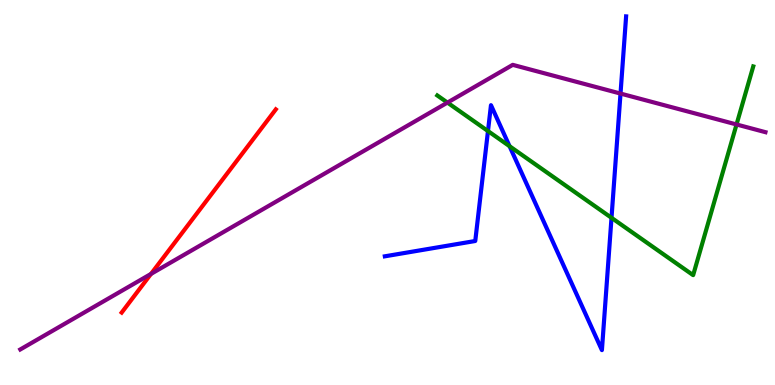[{'lines': ['blue', 'red'], 'intersections': []}, {'lines': ['green', 'red'], 'intersections': []}, {'lines': ['purple', 'red'], 'intersections': [{'x': 1.95, 'y': 2.89}]}, {'lines': ['blue', 'green'], 'intersections': [{'x': 6.3, 'y': 6.6}, {'x': 6.58, 'y': 6.2}, {'x': 7.89, 'y': 4.34}]}, {'lines': ['blue', 'purple'], 'intersections': [{'x': 8.01, 'y': 7.57}]}, {'lines': ['green', 'purple'], 'intersections': [{'x': 5.77, 'y': 7.34}, {'x': 9.5, 'y': 6.77}]}]